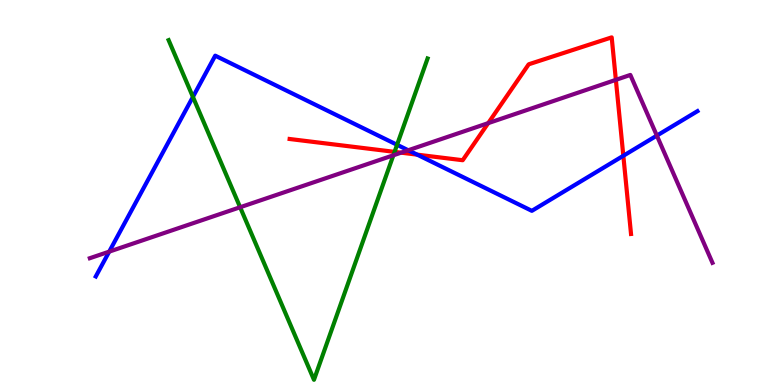[{'lines': ['blue', 'red'], 'intersections': [{'x': 5.38, 'y': 5.98}, {'x': 8.04, 'y': 5.95}]}, {'lines': ['green', 'red'], 'intersections': [{'x': 5.09, 'y': 6.06}]}, {'lines': ['purple', 'red'], 'intersections': [{'x': 5.18, 'y': 6.03}, {'x': 6.3, 'y': 6.8}, {'x': 7.95, 'y': 7.93}]}, {'lines': ['blue', 'green'], 'intersections': [{'x': 2.49, 'y': 7.48}, {'x': 5.12, 'y': 6.24}]}, {'lines': ['blue', 'purple'], 'intersections': [{'x': 1.41, 'y': 3.46}, {'x': 5.27, 'y': 6.1}, {'x': 8.48, 'y': 6.48}]}, {'lines': ['green', 'purple'], 'intersections': [{'x': 3.1, 'y': 4.62}, {'x': 5.08, 'y': 5.97}]}]